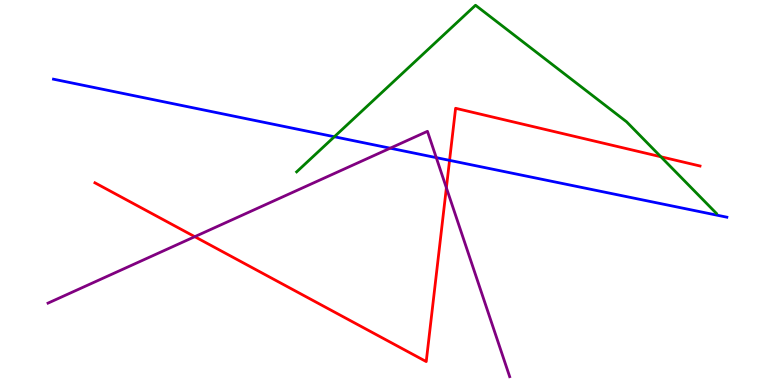[{'lines': ['blue', 'red'], 'intersections': [{'x': 5.8, 'y': 5.83}]}, {'lines': ['green', 'red'], 'intersections': [{'x': 8.53, 'y': 5.93}]}, {'lines': ['purple', 'red'], 'intersections': [{'x': 2.51, 'y': 3.85}, {'x': 5.76, 'y': 5.12}]}, {'lines': ['blue', 'green'], 'intersections': [{'x': 4.31, 'y': 6.45}]}, {'lines': ['blue', 'purple'], 'intersections': [{'x': 5.03, 'y': 6.15}, {'x': 5.63, 'y': 5.91}]}, {'lines': ['green', 'purple'], 'intersections': []}]